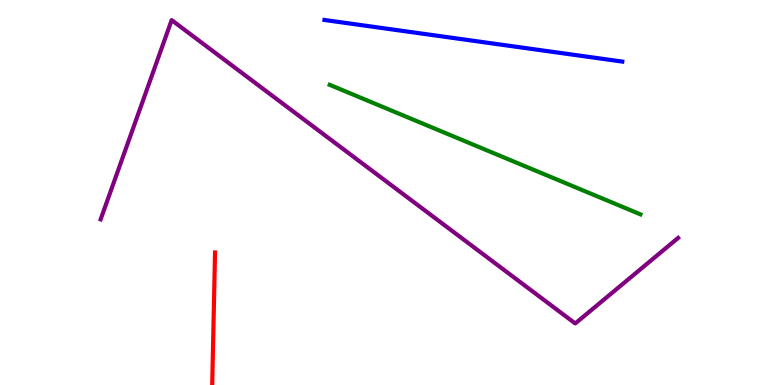[{'lines': ['blue', 'red'], 'intersections': []}, {'lines': ['green', 'red'], 'intersections': []}, {'lines': ['purple', 'red'], 'intersections': []}, {'lines': ['blue', 'green'], 'intersections': []}, {'lines': ['blue', 'purple'], 'intersections': []}, {'lines': ['green', 'purple'], 'intersections': []}]